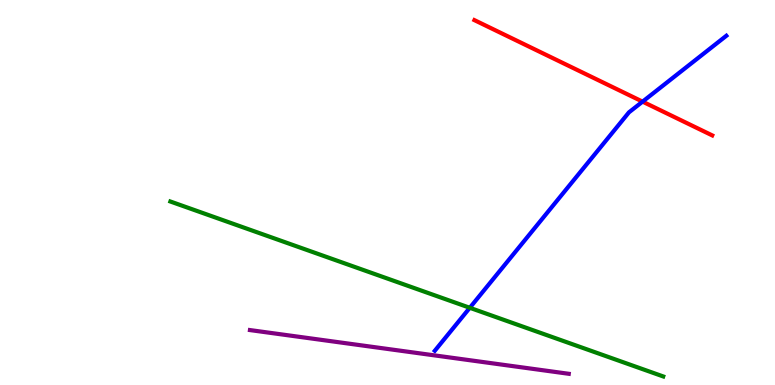[{'lines': ['blue', 'red'], 'intersections': [{'x': 8.29, 'y': 7.36}]}, {'lines': ['green', 'red'], 'intersections': []}, {'lines': ['purple', 'red'], 'intersections': []}, {'lines': ['blue', 'green'], 'intersections': [{'x': 6.06, 'y': 2.01}]}, {'lines': ['blue', 'purple'], 'intersections': []}, {'lines': ['green', 'purple'], 'intersections': []}]